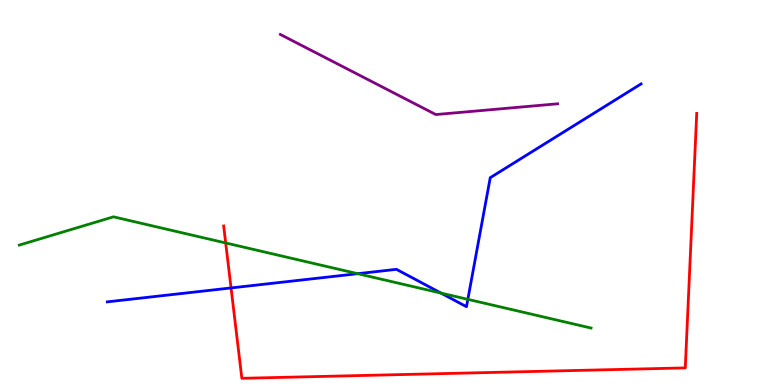[{'lines': ['blue', 'red'], 'intersections': [{'x': 2.98, 'y': 2.52}]}, {'lines': ['green', 'red'], 'intersections': [{'x': 2.91, 'y': 3.69}]}, {'lines': ['purple', 'red'], 'intersections': []}, {'lines': ['blue', 'green'], 'intersections': [{'x': 4.62, 'y': 2.89}, {'x': 5.69, 'y': 2.39}, {'x': 6.04, 'y': 2.22}]}, {'lines': ['blue', 'purple'], 'intersections': []}, {'lines': ['green', 'purple'], 'intersections': []}]